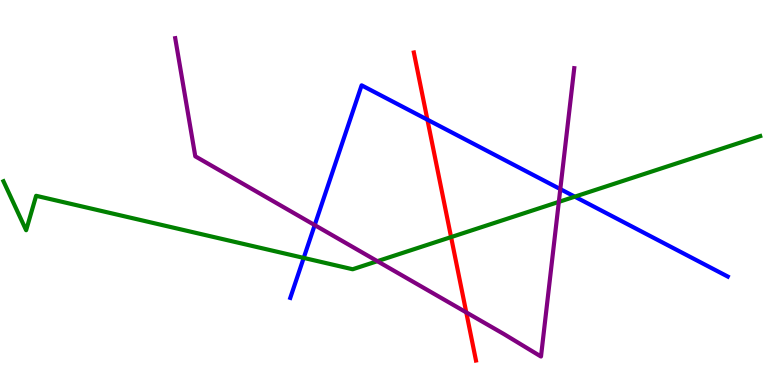[{'lines': ['blue', 'red'], 'intersections': [{'x': 5.51, 'y': 6.89}]}, {'lines': ['green', 'red'], 'intersections': [{'x': 5.82, 'y': 3.84}]}, {'lines': ['purple', 'red'], 'intersections': [{'x': 6.02, 'y': 1.89}]}, {'lines': ['blue', 'green'], 'intersections': [{'x': 3.92, 'y': 3.3}, {'x': 7.42, 'y': 4.89}]}, {'lines': ['blue', 'purple'], 'intersections': [{'x': 4.06, 'y': 4.15}, {'x': 7.23, 'y': 5.09}]}, {'lines': ['green', 'purple'], 'intersections': [{'x': 4.87, 'y': 3.22}, {'x': 7.21, 'y': 4.76}]}]